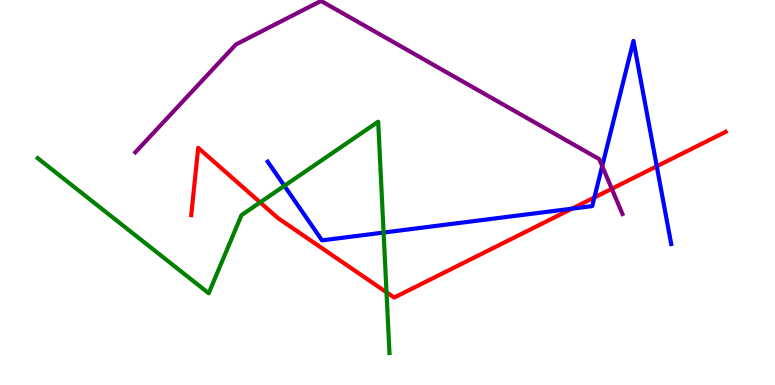[{'lines': ['blue', 'red'], 'intersections': [{'x': 7.38, 'y': 4.58}, {'x': 7.67, 'y': 4.87}, {'x': 8.47, 'y': 5.68}]}, {'lines': ['green', 'red'], 'intersections': [{'x': 3.36, 'y': 4.74}, {'x': 4.99, 'y': 2.41}]}, {'lines': ['purple', 'red'], 'intersections': [{'x': 7.89, 'y': 5.1}]}, {'lines': ['blue', 'green'], 'intersections': [{'x': 3.67, 'y': 5.17}, {'x': 4.95, 'y': 3.96}]}, {'lines': ['blue', 'purple'], 'intersections': [{'x': 7.77, 'y': 5.69}]}, {'lines': ['green', 'purple'], 'intersections': []}]